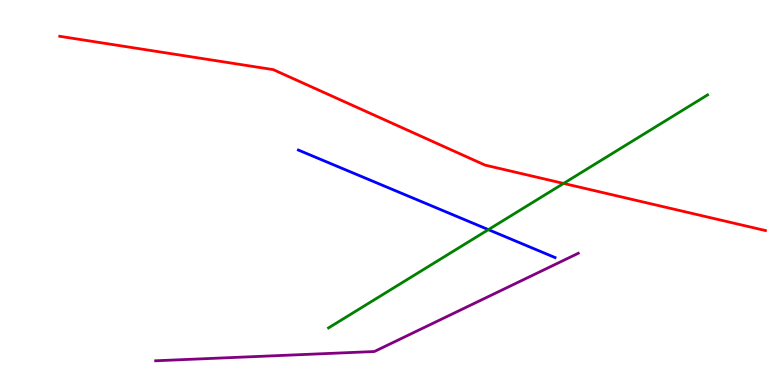[{'lines': ['blue', 'red'], 'intersections': []}, {'lines': ['green', 'red'], 'intersections': [{'x': 7.27, 'y': 5.24}]}, {'lines': ['purple', 'red'], 'intersections': []}, {'lines': ['blue', 'green'], 'intersections': [{'x': 6.3, 'y': 4.04}]}, {'lines': ['blue', 'purple'], 'intersections': []}, {'lines': ['green', 'purple'], 'intersections': []}]